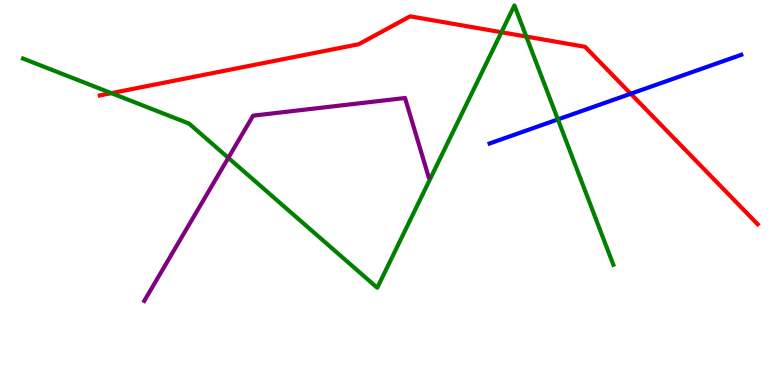[{'lines': ['blue', 'red'], 'intersections': [{'x': 8.14, 'y': 7.56}]}, {'lines': ['green', 'red'], 'intersections': [{'x': 1.44, 'y': 7.58}, {'x': 6.47, 'y': 9.16}, {'x': 6.79, 'y': 9.05}]}, {'lines': ['purple', 'red'], 'intersections': []}, {'lines': ['blue', 'green'], 'intersections': [{'x': 7.2, 'y': 6.9}]}, {'lines': ['blue', 'purple'], 'intersections': []}, {'lines': ['green', 'purple'], 'intersections': [{'x': 2.95, 'y': 5.9}]}]